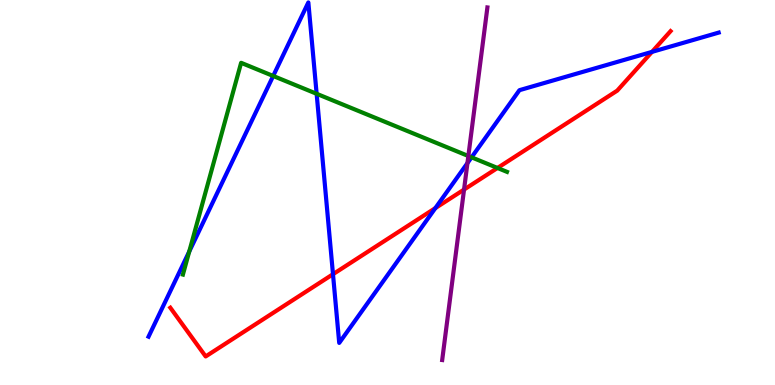[{'lines': ['blue', 'red'], 'intersections': [{'x': 4.3, 'y': 2.88}, {'x': 5.62, 'y': 4.6}, {'x': 8.41, 'y': 8.65}]}, {'lines': ['green', 'red'], 'intersections': [{'x': 6.42, 'y': 5.64}]}, {'lines': ['purple', 'red'], 'intersections': [{'x': 5.99, 'y': 5.08}]}, {'lines': ['blue', 'green'], 'intersections': [{'x': 2.44, 'y': 3.47}, {'x': 3.52, 'y': 8.03}, {'x': 4.09, 'y': 7.56}, {'x': 6.08, 'y': 5.91}]}, {'lines': ['blue', 'purple'], 'intersections': [{'x': 6.03, 'y': 5.76}]}, {'lines': ['green', 'purple'], 'intersections': [{'x': 6.04, 'y': 5.95}]}]